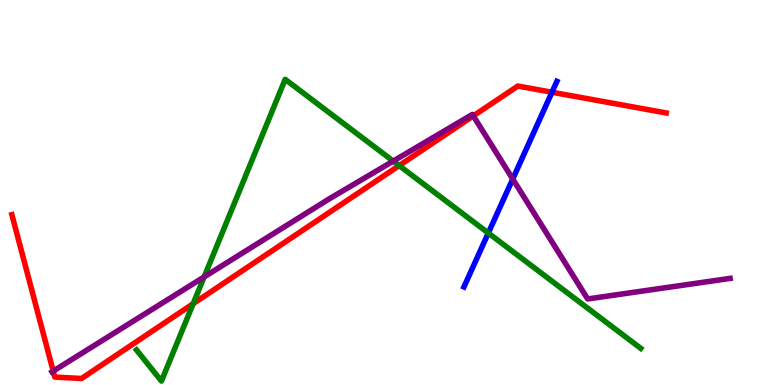[{'lines': ['blue', 'red'], 'intersections': [{'x': 7.12, 'y': 7.6}]}, {'lines': ['green', 'red'], 'intersections': [{'x': 2.49, 'y': 2.11}, {'x': 5.15, 'y': 5.7}]}, {'lines': ['purple', 'red'], 'intersections': [{'x': 0.687, 'y': 0.361}, {'x': 6.11, 'y': 6.99}]}, {'lines': ['blue', 'green'], 'intersections': [{'x': 6.3, 'y': 3.95}]}, {'lines': ['blue', 'purple'], 'intersections': [{'x': 6.62, 'y': 5.35}]}, {'lines': ['green', 'purple'], 'intersections': [{'x': 2.63, 'y': 2.81}, {'x': 5.07, 'y': 5.82}]}]